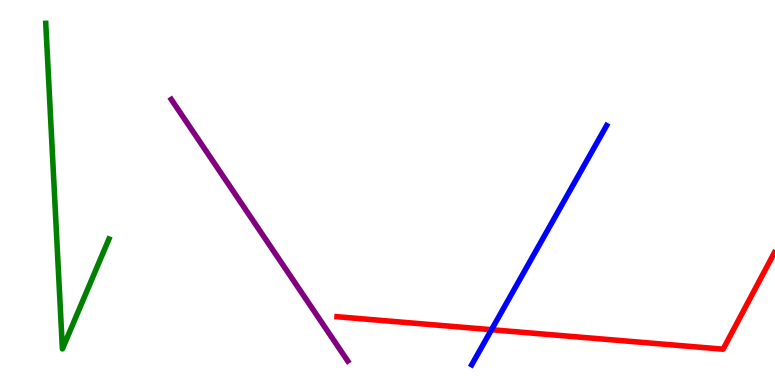[{'lines': ['blue', 'red'], 'intersections': [{'x': 6.34, 'y': 1.44}]}, {'lines': ['green', 'red'], 'intersections': []}, {'lines': ['purple', 'red'], 'intersections': []}, {'lines': ['blue', 'green'], 'intersections': []}, {'lines': ['blue', 'purple'], 'intersections': []}, {'lines': ['green', 'purple'], 'intersections': []}]